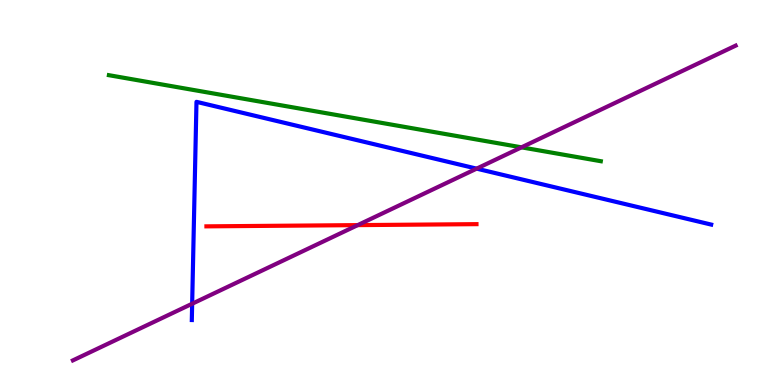[{'lines': ['blue', 'red'], 'intersections': []}, {'lines': ['green', 'red'], 'intersections': []}, {'lines': ['purple', 'red'], 'intersections': [{'x': 4.62, 'y': 4.15}]}, {'lines': ['blue', 'green'], 'intersections': []}, {'lines': ['blue', 'purple'], 'intersections': [{'x': 2.48, 'y': 2.11}, {'x': 6.15, 'y': 5.62}]}, {'lines': ['green', 'purple'], 'intersections': [{'x': 6.73, 'y': 6.17}]}]